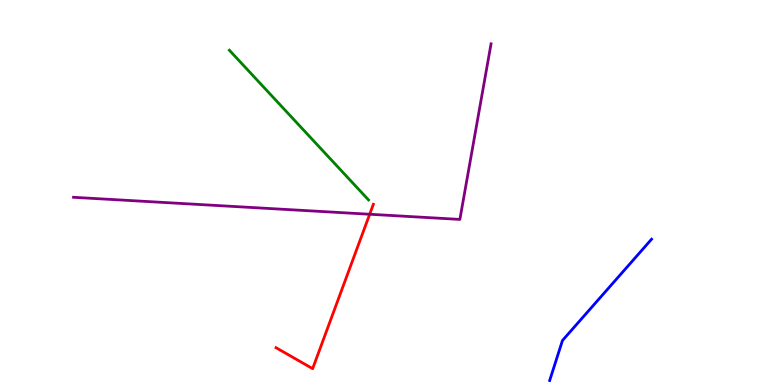[{'lines': ['blue', 'red'], 'intersections': []}, {'lines': ['green', 'red'], 'intersections': []}, {'lines': ['purple', 'red'], 'intersections': [{'x': 4.77, 'y': 4.44}]}, {'lines': ['blue', 'green'], 'intersections': []}, {'lines': ['blue', 'purple'], 'intersections': []}, {'lines': ['green', 'purple'], 'intersections': []}]